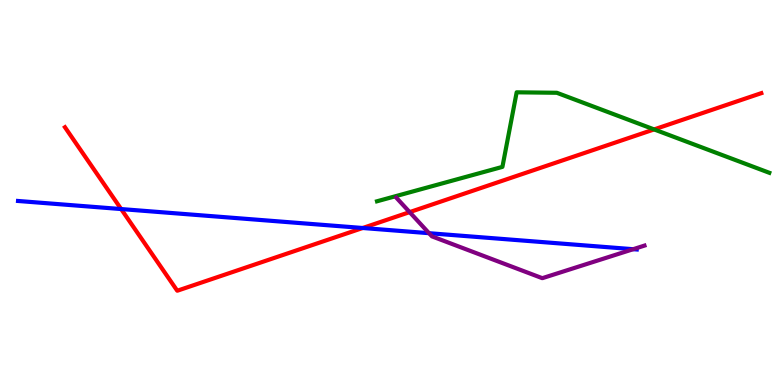[{'lines': ['blue', 'red'], 'intersections': [{'x': 1.56, 'y': 4.57}, {'x': 4.68, 'y': 4.08}]}, {'lines': ['green', 'red'], 'intersections': [{'x': 8.44, 'y': 6.64}]}, {'lines': ['purple', 'red'], 'intersections': [{'x': 5.29, 'y': 4.49}]}, {'lines': ['blue', 'green'], 'intersections': []}, {'lines': ['blue', 'purple'], 'intersections': [{'x': 5.54, 'y': 3.94}, {'x': 8.17, 'y': 3.53}]}, {'lines': ['green', 'purple'], 'intersections': []}]